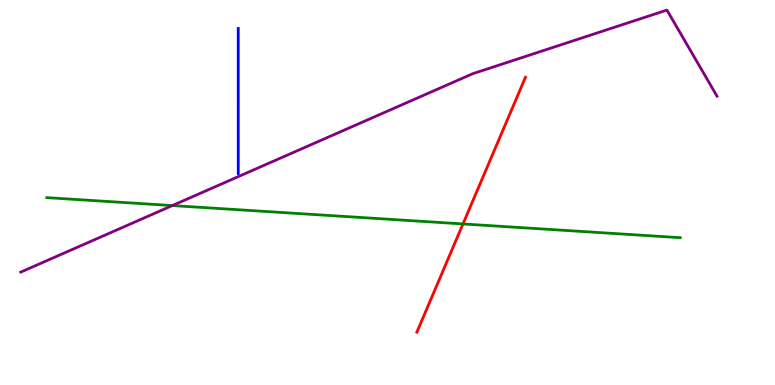[{'lines': ['blue', 'red'], 'intersections': []}, {'lines': ['green', 'red'], 'intersections': [{'x': 5.97, 'y': 4.18}]}, {'lines': ['purple', 'red'], 'intersections': []}, {'lines': ['blue', 'green'], 'intersections': []}, {'lines': ['blue', 'purple'], 'intersections': []}, {'lines': ['green', 'purple'], 'intersections': [{'x': 2.22, 'y': 4.66}]}]